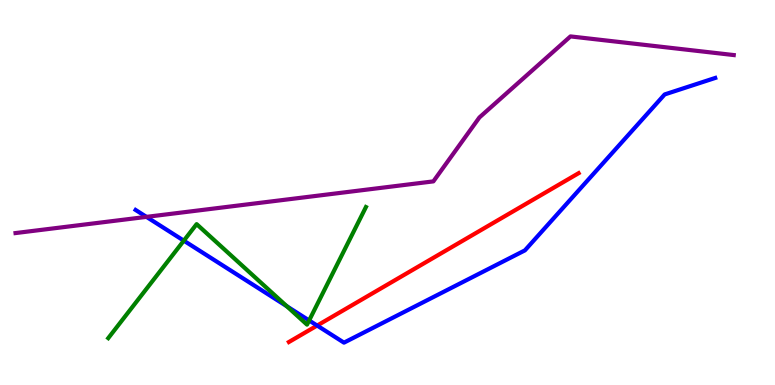[{'lines': ['blue', 'red'], 'intersections': [{'x': 4.09, 'y': 1.54}]}, {'lines': ['green', 'red'], 'intersections': []}, {'lines': ['purple', 'red'], 'intersections': []}, {'lines': ['blue', 'green'], 'intersections': [{'x': 2.37, 'y': 3.75}, {'x': 3.7, 'y': 2.05}, {'x': 3.99, 'y': 1.68}]}, {'lines': ['blue', 'purple'], 'intersections': [{'x': 1.89, 'y': 4.37}]}, {'lines': ['green', 'purple'], 'intersections': []}]